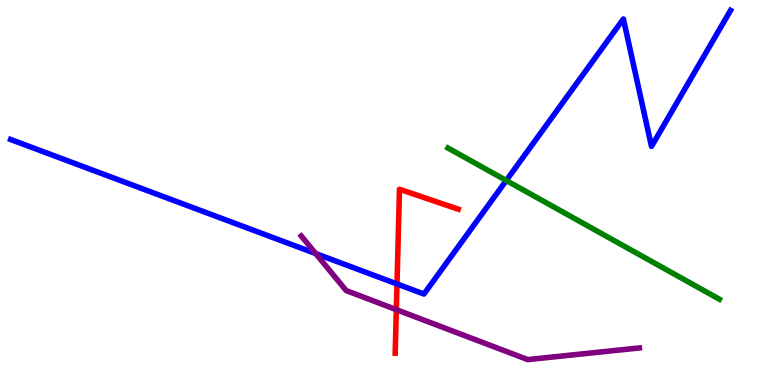[{'lines': ['blue', 'red'], 'intersections': [{'x': 5.12, 'y': 2.62}]}, {'lines': ['green', 'red'], 'intersections': []}, {'lines': ['purple', 'red'], 'intersections': [{'x': 5.11, 'y': 1.96}]}, {'lines': ['blue', 'green'], 'intersections': [{'x': 6.53, 'y': 5.31}]}, {'lines': ['blue', 'purple'], 'intersections': [{'x': 4.07, 'y': 3.41}]}, {'lines': ['green', 'purple'], 'intersections': []}]